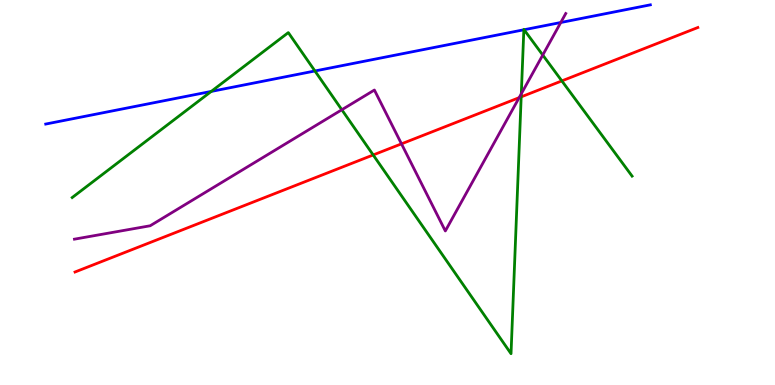[{'lines': ['blue', 'red'], 'intersections': []}, {'lines': ['green', 'red'], 'intersections': [{'x': 4.82, 'y': 5.98}, {'x': 6.72, 'y': 7.48}, {'x': 7.25, 'y': 7.9}]}, {'lines': ['purple', 'red'], 'intersections': [{'x': 5.18, 'y': 6.26}, {'x': 6.7, 'y': 7.46}]}, {'lines': ['blue', 'green'], 'intersections': [{'x': 2.73, 'y': 7.63}, {'x': 4.06, 'y': 8.16}, {'x': 6.76, 'y': 9.23}, {'x': 6.76, 'y': 9.23}]}, {'lines': ['blue', 'purple'], 'intersections': [{'x': 7.24, 'y': 9.42}]}, {'lines': ['green', 'purple'], 'intersections': [{'x': 4.41, 'y': 7.15}, {'x': 6.73, 'y': 7.56}, {'x': 7.0, 'y': 8.57}]}]